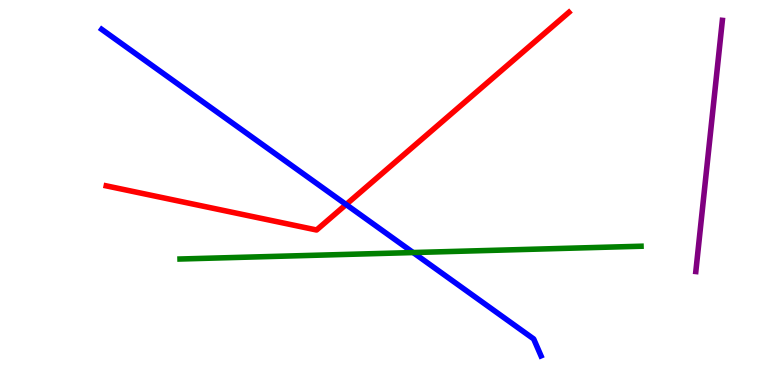[{'lines': ['blue', 'red'], 'intersections': [{'x': 4.47, 'y': 4.69}]}, {'lines': ['green', 'red'], 'intersections': []}, {'lines': ['purple', 'red'], 'intersections': []}, {'lines': ['blue', 'green'], 'intersections': [{'x': 5.33, 'y': 3.44}]}, {'lines': ['blue', 'purple'], 'intersections': []}, {'lines': ['green', 'purple'], 'intersections': []}]